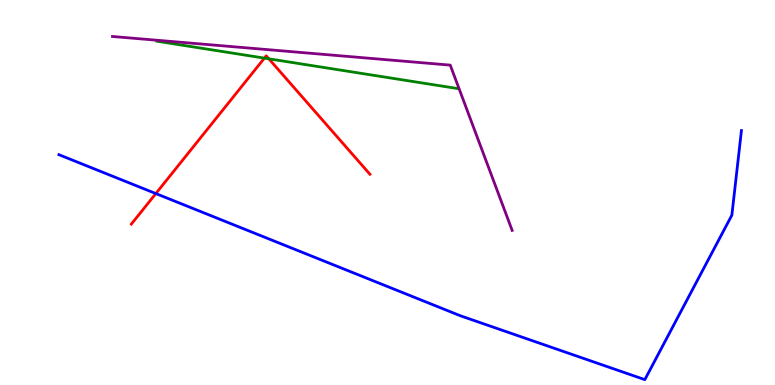[{'lines': ['blue', 'red'], 'intersections': [{'x': 2.01, 'y': 4.97}]}, {'lines': ['green', 'red'], 'intersections': [{'x': 3.41, 'y': 8.49}, {'x': 3.47, 'y': 8.47}]}, {'lines': ['purple', 'red'], 'intersections': []}, {'lines': ['blue', 'green'], 'intersections': []}, {'lines': ['blue', 'purple'], 'intersections': []}, {'lines': ['green', 'purple'], 'intersections': []}]